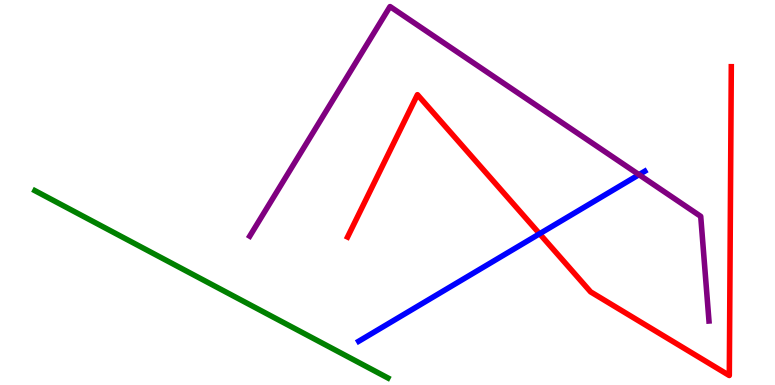[{'lines': ['blue', 'red'], 'intersections': [{'x': 6.96, 'y': 3.93}]}, {'lines': ['green', 'red'], 'intersections': []}, {'lines': ['purple', 'red'], 'intersections': []}, {'lines': ['blue', 'green'], 'intersections': []}, {'lines': ['blue', 'purple'], 'intersections': [{'x': 8.25, 'y': 5.46}]}, {'lines': ['green', 'purple'], 'intersections': []}]